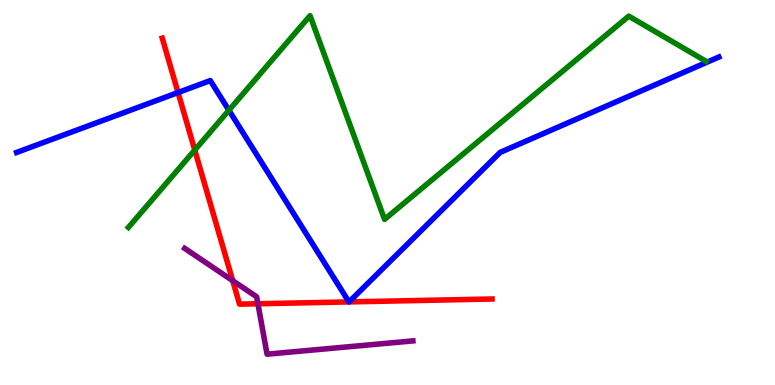[{'lines': ['blue', 'red'], 'intersections': [{'x': 2.3, 'y': 7.6}, {'x': 4.5, 'y': 2.16}, {'x': 4.5, 'y': 2.16}]}, {'lines': ['green', 'red'], 'intersections': [{'x': 2.51, 'y': 6.1}]}, {'lines': ['purple', 'red'], 'intersections': [{'x': 3.0, 'y': 2.71}, {'x': 3.33, 'y': 2.11}]}, {'lines': ['blue', 'green'], 'intersections': [{'x': 2.95, 'y': 7.14}]}, {'lines': ['blue', 'purple'], 'intersections': []}, {'lines': ['green', 'purple'], 'intersections': []}]